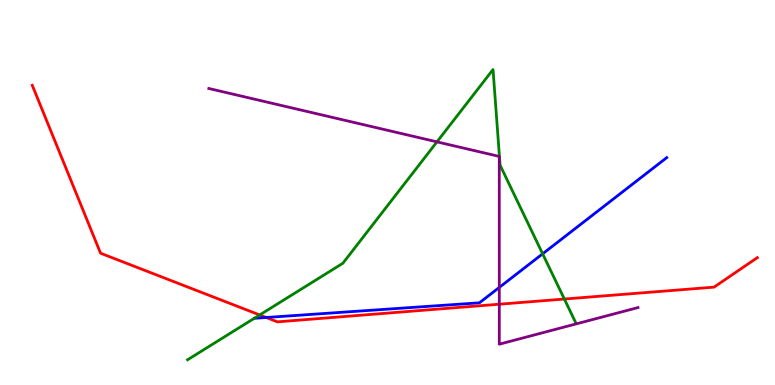[{'lines': ['blue', 'red'], 'intersections': [{'x': 3.43, 'y': 1.75}]}, {'lines': ['green', 'red'], 'intersections': [{'x': 3.35, 'y': 1.82}, {'x': 7.28, 'y': 2.23}]}, {'lines': ['purple', 'red'], 'intersections': [{'x': 6.44, 'y': 2.1}]}, {'lines': ['blue', 'green'], 'intersections': [{'x': 7.0, 'y': 3.41}]}, {'lines': ['blue', 'purple'], 'intersections': [{'x': 6.44, 'y': 2.53}]}, {'lines': ['green', 'purple'], 'intersections': [{'x': 5.64, 'y': 6.32}]}]